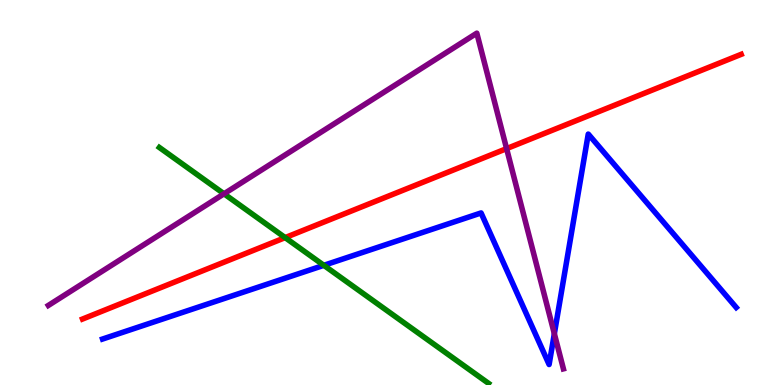[{'lines': ['blue', 'red'], 'intersections': []}, {'lines': ['green', 'red'], 'intersections': [{'x': 3.68, 'y': 3.83}]}, {'lines': ['purple', 'red'], 'intersections': [{'x': 6.54, 'y': 6.14}]}, {'lines': ['blue', 'green'], 'intersections': [{'x': 4.18, 'y': 3.11}]}, {'lines': ['blue', 'purple'], 'intersections': [{'x': 7.15, 'y': 1.33}]}, {'lines': ['green', 'purple'], 'intersections': [{'x': 2.89, 'y': 4.97}]}]